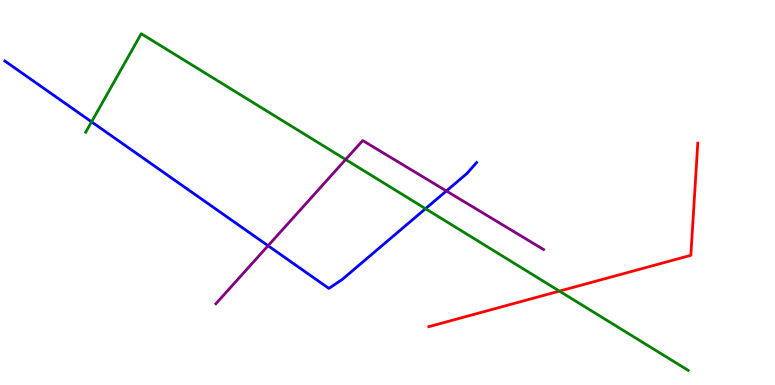[{'lines': ['blue', 'red'], 'intersections': []}, {'lines': ['green', 'red'], 'intersections': [{'x': 7.22, 'y': 2.44}]}, {'lines': ['purple', 'red'], 'intersections': []}, {'lines': ['blue', 'green'], 'intersections': [{'x': 1.18, 'y': 6.83}, {'x': 5.49, 'y': 4.58}]}, {'lines': ['blue', 'purple'], 'intersections': [{'x': 3.46, 'y': 3.62}, {'x': 5.76, 'y': 5.04}]}, {'lines': ['green', 'purple'], 'intersections': [{'x': 4.46, 'y': 5.86}]}]